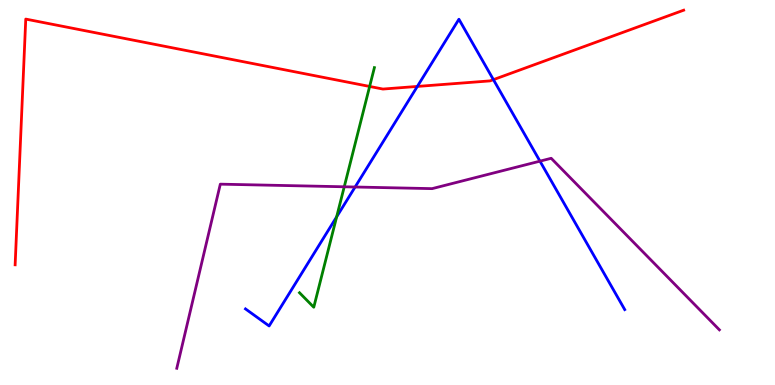[{'lines': ['blue', 'red'], 'intersections': [{'x': 5.39, 'y': 7.76}, {'x': 6.37, 'y': 7.93}]}, {'lines': ['green', 'red'], 'intersections': [{'x': 4.77, 'y': 7.75}]}, {'lines': ['purple', 'red'], 'intersections': []}, {'lines': ['blue', 'green'], 'intersections': [{'x': 4.34, 'y': 4.37}]}, {'lines': ['blue', 'purple'], 'intersections': [{'x': 4.58, 'y': 5.14}, {'x': 6.97, 'y': 5.81}]}, {'lines': ['green', 'purple'], 'intersections': [{'x': 4.44, 'y': 5.15}]}]